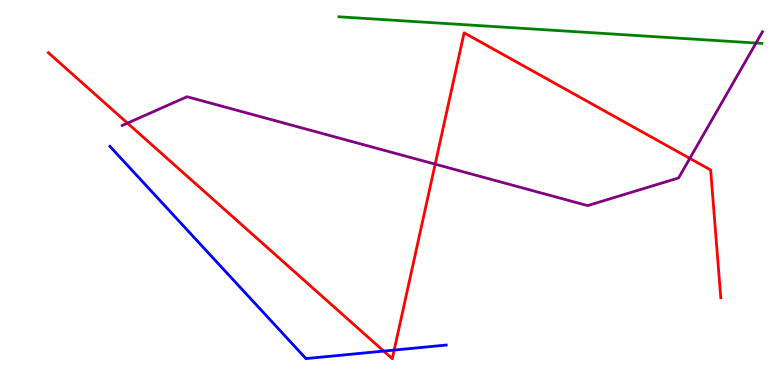[{'lines': ['blue', 'red'], 'intersections': [{'x': 4.95, 'y': 0.881}, {'x': 5.09, 'y': 0.907}]}, {'lines': ['green', 'red'], 'intersections': []}, {'lines': ['purple', 'red'], 'intersections': [{'x': 1.64, 'y': 6.8}, {'x': 5.61, 'y': 5.74}, {'x': 8.9, 'y': 5.89}]}, {'lines': ['blue', 'green'], 'intersections': []}, {'lines': ['blue', 'purple'], 'intersections': []}, {'lines': ['green', 'purple'], 'intersections': [{'x': 9.75, 'y': 8.88}]}]